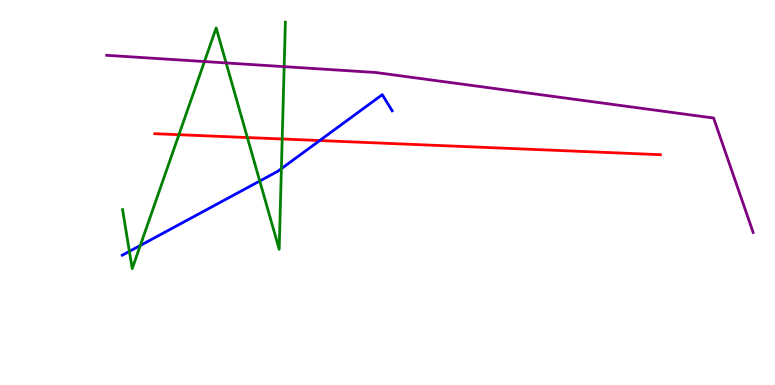[{'lines': ['blue', 'red'], 'intersections': [{'x': 4.13, 'y': 6.35}]}, {'lines': ['green', 'red'], 'intersections': [{'x': 2.31, 'y': 6.5}, {'x': 3.19, 'y': 6.43}, {'x': 3.64, 'y': 6.39}]}, {'lines': ['purple', 'red'], 'intersections': []}, {'lines': ['blue', 'green'], 'intersections': [{'x': 1.67, 'y': 3.47}, {'x': 1.81, 'y': 3.62}, {'x': 3.35, 'y': 5.3}, {'x': 3.63, 'y': 5.62}]}, {'lines': ['blue', 'purple'], 'intersections': []}, {'lines': ['green', 'purple'], 'intersections': [{'x': 2.64, 'y': 8.4}, {'x': 2.92, 'y': 8.37}, {'x': 3.67, 'y': 8.27}]}]